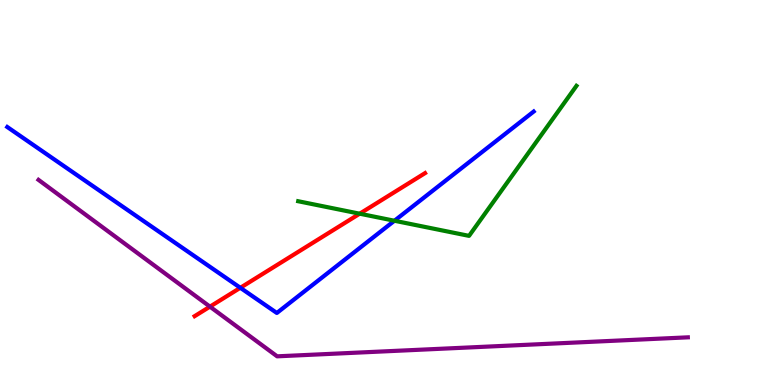[{'lines': ['blue', 'red'], 'intersections': [{'x': 3.1, 'y': 2.52}]}, {'lines': ['green', 'red'], 'intersections': [{'x': 4.64, 'y': 4.45}]}, {'lines': ['purple', 'red'], 'intersections': [{'x': 2.71, 'y': 2.04}]}, {'lines': ['blue', 'green'], 'intersections': [{'x': 5.09, 'y': 4.27}]}, {'lines': ['blue', 'purple'], 'intersections': []}, {'lines': ['green', 'purple'], 'intersections': []}]